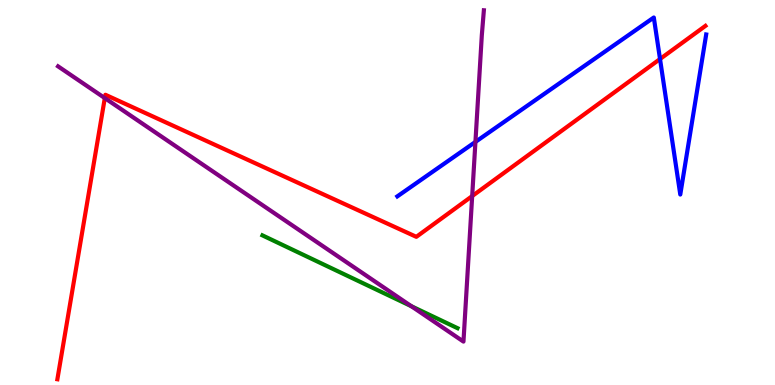[{'lines': ['blue', 'red'], 'intersections': [{'x': 8.52, 'y': 8.47}]}, {'lines': ['green', 'red'], 'intersections': []}, {'lines': ['purple', 'red'], 'intersections': [{'x': 1.35, 'y': 7.45}, {'x': 6.09, 'y': 4.91}]}, {'lines': ['blue', 'green'], 'intersections': []}, {'lines': ['blue', 'purple'], 'intersections': [{'x': 6.13, 'y': 6.31}]}, {'lines': ['green', 'purple'], 'intersections': [{'x': 5.31, 'y': 2.05}]}]